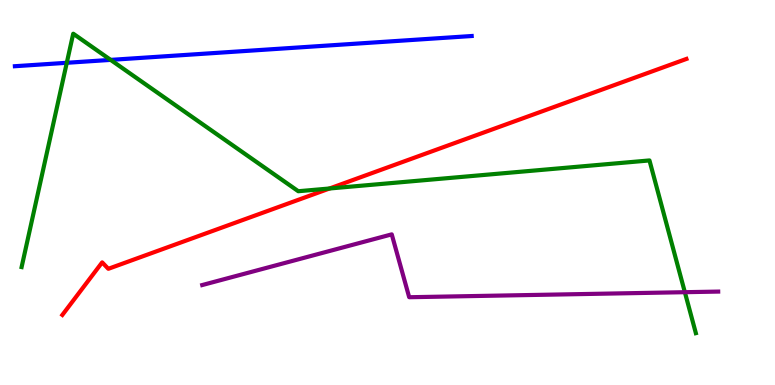[{'lines': ['blue', 'red'], 'intersections': []}, {'lines': ['green', 'red'], 'intersections': [{'x': 4.25, 'y': 5.1}]}, {'lines': ['purple', 'red'], 'intersections': []}, {'lines': ['blue', 'green'], 'intersections': [{'x': 0.862, 'y': 8.37}, {'x': 1.43, 'y': 8.44}]}, {'lines': ['blue', 'purple'], 'intersections': []}, {'lines': ['green', 'purple'], 'intersections': [{'x': 8.84, 'y': 2.41}]}]